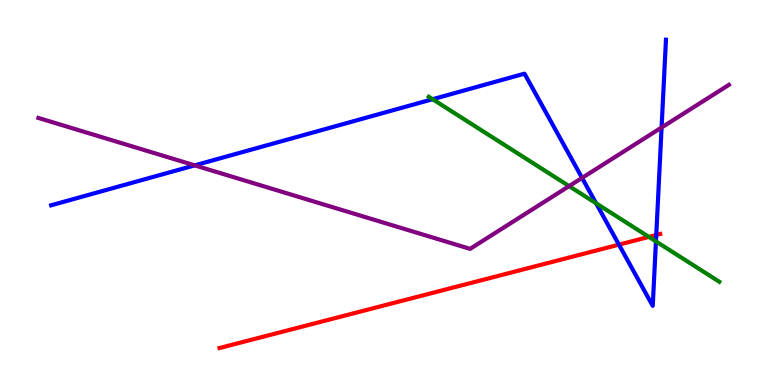[{'lines': ['blue', 'red'], 'intersections': [{'x': 7.99, 'y': 3.65}, {'x': 8.47, 'y': 3.9}]}, {'lines': ['green', 'red'], 'intersections': [{'x': 8.37, 'y': 3.85}]}, {'lines': ['purple', 'red'], 'intersections': []}, {'lines': ['blue', 'green'], 'intersections': [{'x': 5.58, 'y': 7.42}, {'x': 7.69, 'y': 4.72}, {'x': 8.46, 'y': 3.73}]}, {'lines': ['blue', 'purple'], 'intersections': [{'x': 2.51, 'y': 5.7}, {'x': 7.51, 'y': 5.38}, {'x': 8.54, 'y': 6.69}]}, {'lines': ['green', 'purple'], 'intersections': [{'x': 7.34, 'y': 5.17}]}]